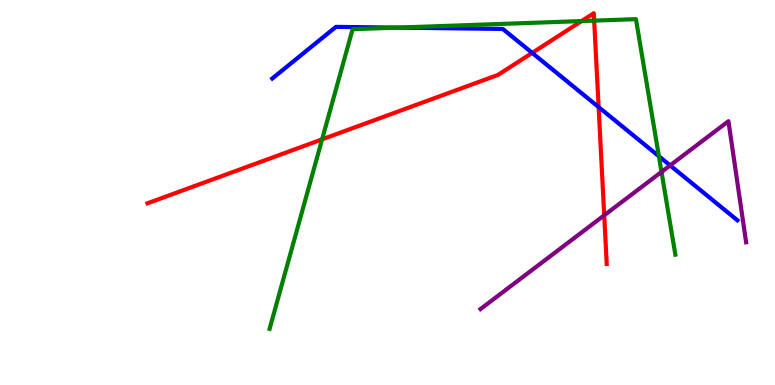[{'lines': ['blue', 'red'], 'intersections': [{'x': 6.87, 'y': 8.63}, {'x': 7.72, 'y': 7.22}]}, {'lines': ['green', 'red'], 'intersections': [{'x': 4.16, 'y': 6.38}, {'x': 7.5, 'y': 9.45}, {'x': 7.67, 'y': 9.46}]}, {'lines': ['purple', 'red'], 'intersections': [{'x': 7.8, 'y': 4.41}]}, {'lines': ['blue', 'green'], 'intersections': [{'x': 5.12, 'y': 9.28}, {'x': 8.5, 'y': 5.94}]}, {'lines': ['blue', 'purple'], 'intersections': [{'x': 8.65, 'y': 5.7}]}, {'lines': ['green', 'purple'], 'intersections': [{'x': 8.54, 'y': 5.53}]}]